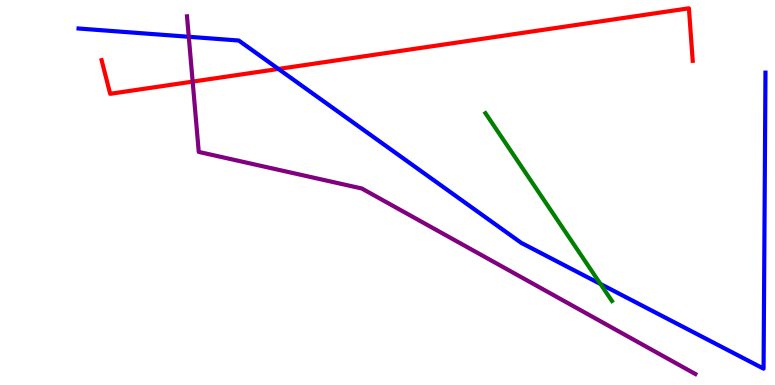[{'lines': ['blue', 'red'], 'intersections': [{'x': 3.59, 'y': 8.21}]}, {'lines': ['green', 'red'], 'intersections': []}, {'lines': ['purple', 'red'], 'intersections': [{'x': 2.49, 'y': 7.88}]}, {'lines': ['blue', 'green'], 'intersections': [{'x': 7.75, 'y': 2.62}]}, {'lines': ['blue', 'purple'], 'intersections': [{'x': 2.44, 'y': 9.04}]}, {'lines': ['green', 'purple'], 'intersections': []}]